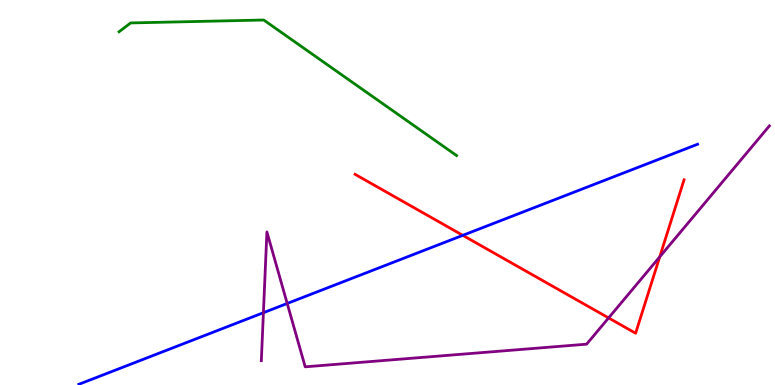[{'lines': ['blue', 'red'], 'intersections': [{'x': 5.97, 'y': 3.89}]}, {'lines': ['green', 'red'], 'intersections': []}, {'lines': ['purple', 'red'], 'intersections': [{'x': 7.85, 'y': 1.74}, {'x': 8.51, 'y': 3.33}]}, {'lines': ['blue', 'green'], 'intersections': []}, {'lines': ['blue', 'purple'], 'intersections': [{'x': 3.4, 'y': 1.88}, {'x': 3.71, 'y': 2.12}]}, {'lines': ['green', 'purple'], 'intersections': []}]